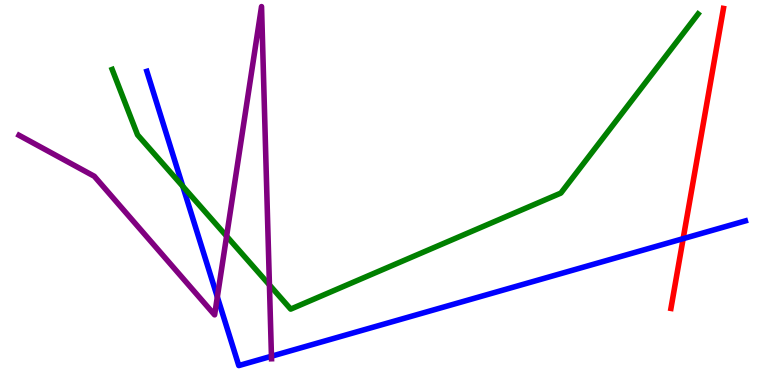[{'lines': ['blue', 'red'], 'intersections': [{'x': 8.81, 'y': 3.8}]}, {'lines': ['green', 'red'], 'intersections': []}, {'lines': ['purple', 'red'], 'intersections': []}, {'lines': ['blue', 'green'], 'intersections': [{'x': 2.36, 'y': 5.16}]}, {'lines': ['blue', 'purple'], 'intersections': [{'x': 2.8, 'y': 2.29}, {'x': 3.5, 'y': 0.747}]}, {'lines': ['green', 'purple'], 'intersections': [{'x': 2.92, 'y': 3.87}, {'x': 3.48, 'y': 2.6}]}]